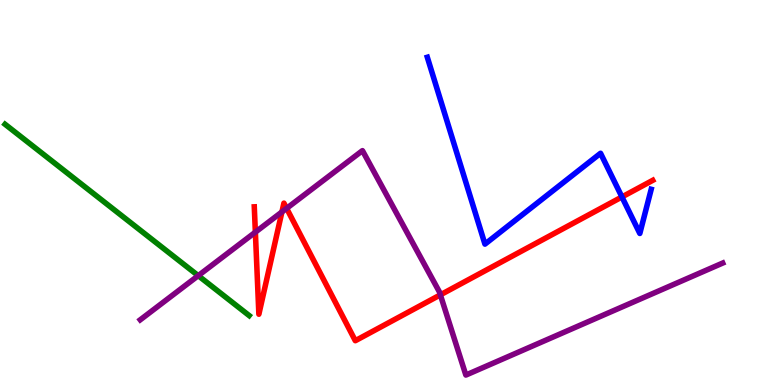[{'lines': ['blue', 'red'], 'intersections': [{'x': 8.03, 'y': 4.88}]}, {'lines': ['green', 'red'], 'intersections': []}, {'lines': ['purple', 'red'], 'intersections': [{'x': 3.3, 'y': 3.97}, {'x': 3.64, 'y': 4.5}, {'x': 3.7, 'y': 4.59}, {'x': 5.68, 'y': 2.34}]}, {'lines': ['blue', 'green'], 'intersections': []}, {'lines': ['blue', 'purple'], 'intersections': []}, {'lines': ['green', 'purple'], 'intersections': [{'x': 2.56, 'y': 2.84}]}]